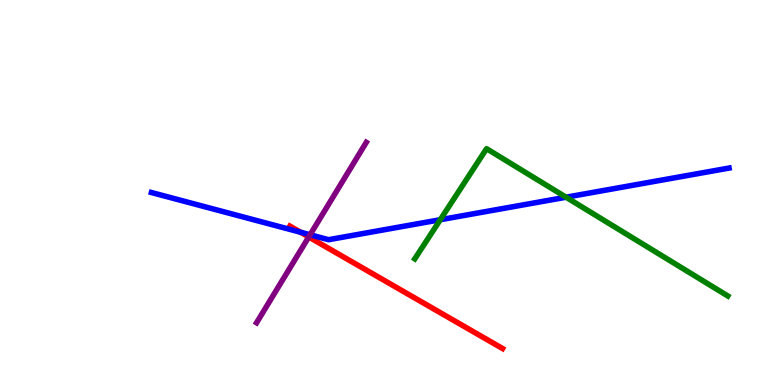[{'lines': ['blue', 'red'], 'intersections': [{'x': 3.88, 'y': 3.97}]}, {'lines': ['green', 'red'], 'intersections': []}, {'lines': ['purple', 'red'], 'intersections': [{'x': 3.98, 'y': 3.84}]}, {'lines': ['blue', 'green'], 'intersections': [{'x': 5.68, 'y': 4.29}, {'x': 7.3, 'y': 4.88}]}, {'lines': ['blue', 'purple'], 'intersections': [{'x': 4.0, 'y': 3.9}]}, {'lines': ['green', 'purple'], 'intersections': []}]